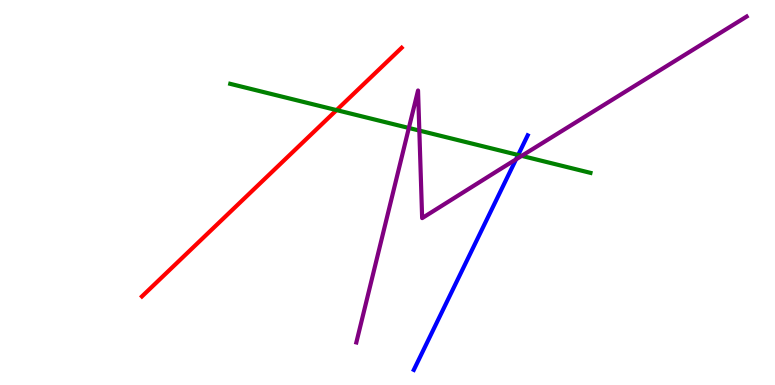[{'lines': ['blue', 'red'], 'intersections': []}, {'lines': ['green', 'red'], 'intersections': [{'x': 4.34, 'y': 7.14}]}, {'lines': ['purple', 'red'], 'intersections': []}, {'lines': ['blue', 'green'], 'intersections': [{'x': 6.69, 'y': 5.97}]}, {'lines': ['blue', 'purple'], 'intersections': [{'x': 6.66, 'y': 5.86}]}, {'lines': ['green', 'purple'], 'intersections': [{'x': 5.28, 'y': 6.68}, {'x': 5.41, 'y': 6.61}, {'x': 6.73, 'y': 5.95}]}]